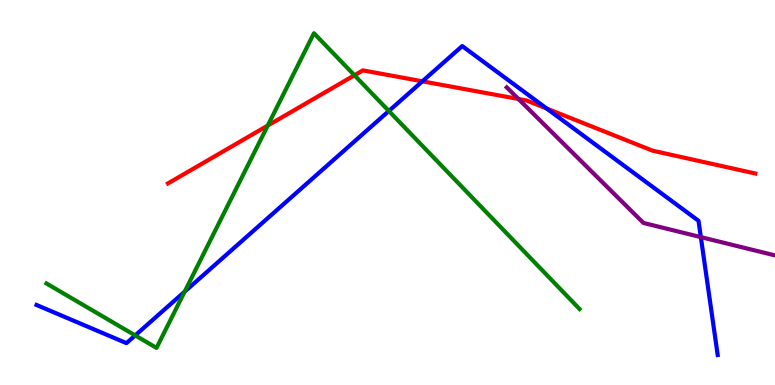[{'lines': ['blue', 'red'], 'intersections': [{'x': 5.45, 'y': 7.89}, {'x': 7.05, 'y': 7.18}]}, {'lines': ['green', 'red'], 'intersections': [{'x': 3.45, 'y': 6.74}, {'x': 4.57, 'y': 8.04}]}, {'lines': ['purple', 'red'], 'intersections': [{'x': 6.69, 'y': 7.43}]}, {'lines': ['blue', 'green'], 'intersections': [{'x': 1.74, 'y': 1.29}, {'x': 2.38, 'y': 2.42}, {'x': 5.02, 'y': 7.12}]}, {'lines': ['blue', 'purple'], 'intersections': [{'x': 9.04, 'y': 3.84}]}, {'lines': ['green', 'purple'], 'intersections': []}]